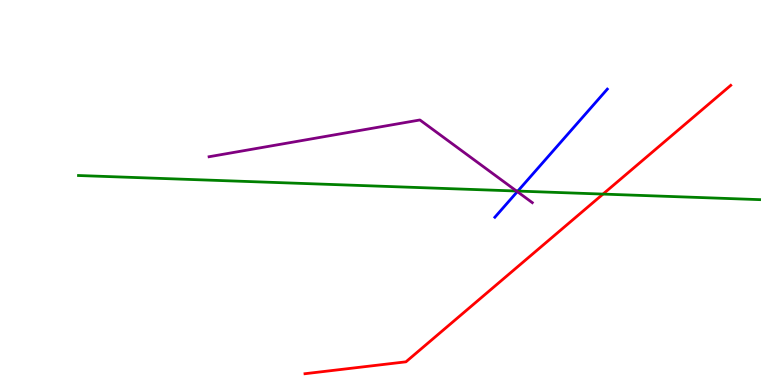[{'lines': ['blue', 'red'], 'intersections': []}, {'lines': ['green', 'red'], 'intersections': [{'x': 7.78, 'y': 4.96}]}, {'lines': ['purple', 'red'], 'intersections': []}, {'lines': ['blue', 'green'], 'intersections': [{'x': 6.68, 'y': 5.04}]}, {'lines': ['blue', 'purple'], 'intersections': [{'x': 6.68, 'y': 5.02}]}, {'lines': ['green', 'purple'], 'intersections': [{'x': 6.66, 'y': 5.04}]}]